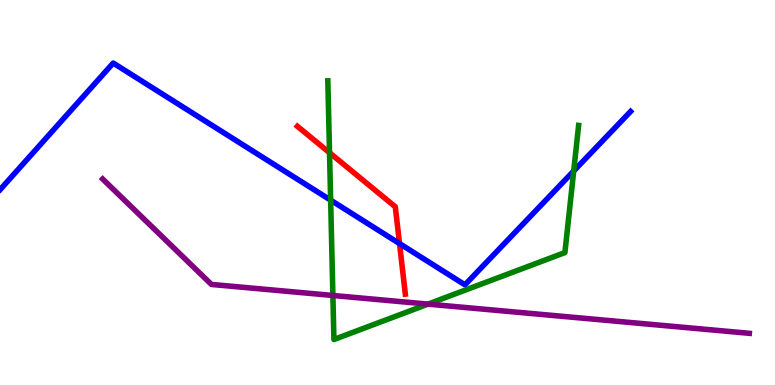[{'lines': ['blue', 'red'], 'intersections': [{'x': 5.16, 'y': 3.67}]}, {'lines': ['green', 'red'], 'intersections': [{'x': 4.25, 'y': 6.03}]}, {'lines': ['purple', 'red'], 'intersections': []}, {'lines': ['blue', 'green'], 'intersections': [{'x': 4.27, 'y': 4.8}, {'x': 7.4, 'y': 5.56}]}, {'lines': ['blue', 'purple'], 'intersections': []}, {'lines': ['green', 'purple'], 'intersections': [{'x': 4.3, 'y': 2.33}, {'x': 5.52, 'y': 2.1}]}]